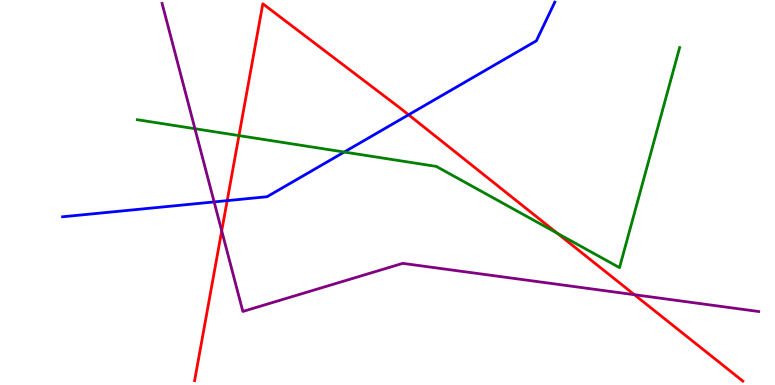[{'lines': ['blue', 'red'], 'intersections': [{'x': 2.93, 'y': 4.79}, {'x': 5.27, 'y': 7.02}]}, {'lines': ['green', 'red'], 'intersections': [{'x': 3.08, 'y': 6.48}, {'x': 7.19, 'y': 3.94}]}, {'lines': ['purple', 'red'], 'intersections': [{'x': 2.86, 'y': 4.0}, {'x': 8.19, 'y': 2.35}]}, {'lines': ['blue', 'green'], 'intersections': [{'x': 4.44, 'y': 6.05}]}, {'lines': ['blue', 'purple'], 'intersections': [{'x': 2.76, 'y': 4.76}]}, {'lines': ['green', 'purple'], 'intersections': [{'x': 2.52, 'y': 6.66}]}]